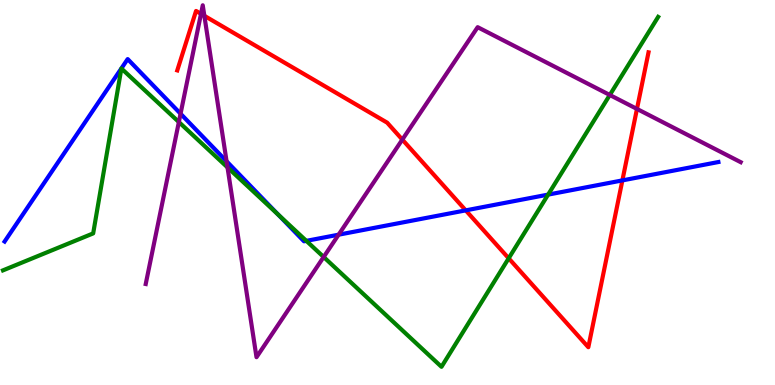[{'lines': ['blue', 'red'], 'intersections': [{'x': 6.01, 'y': 4.54}, {'x': 8.03, 'y': 5.31}]}, {'lines': ['green', 'red'], 'intersections': [{'x': 6.56, 'y': 3.29}]}, {'lines': ['purple', 'red'], 'intersections': [{'x': 2.59, 'y': 9.64}, {'x': 2.64, 'y': 9.59}, {'x': 5.19, 'y': 6.37}, {'x': 8.22, 'y': 7.17}]}, {'lines': ['blue', 'green'], 'intersections': [{'x': 3.59, 'y': 4.42}, {'x': 3.95, 'y': 3.74}, {'x': 7.07, 'y': 4.95}]}, {'lines': ['blue', 'purple'], 'intersections': [{'x': 2.33, 'y': 7.05}, {'x': 2.92, 'y': 5.81}, {'x': 4.37, 'y': 3.9}]}, {'lines': ['green', 'purple'], 'intersections': [{'x': 2.31, 'y': 6.83}, {'x': 2.94, 'y': 5.65}, {'x': 4.18, 'y': 3.32}, {'x': 7.87, 'y': 7.53}]}]